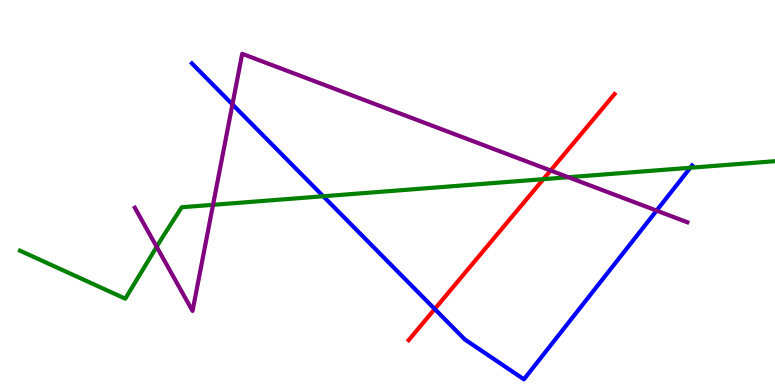[{'lines': ['blue', 'red'], 'intersections': [{'x': 5.61, 'y': 1.97}]}, {'lines': ['green', 'red'], 'intersections': [{'x': 7.01, 'y': 5.35}]}, {'lines': ['purple', 'red'], 'intersections': [{'x': 7.1, 'y': 5.57}]}, {'lines': ['blue', 'green'], 'intersections': [{'x': 4.17, 'y': 4.9}, {'x': 8.91, 'y': 5.64}]}, {'lines': ['blue', 'purple'], 'intersections': [{'x': 3.0, 'y': 7.29}, {'x': 8.47, 'y': 4.53}]}, {'lines': ['green', 'purple'], 'intersections': [{'x': 2.02, 'y': 3.59}, {'x': 2.75, 'y': 4.68}, {'x': 7.33, 'y': 5.4}]}]